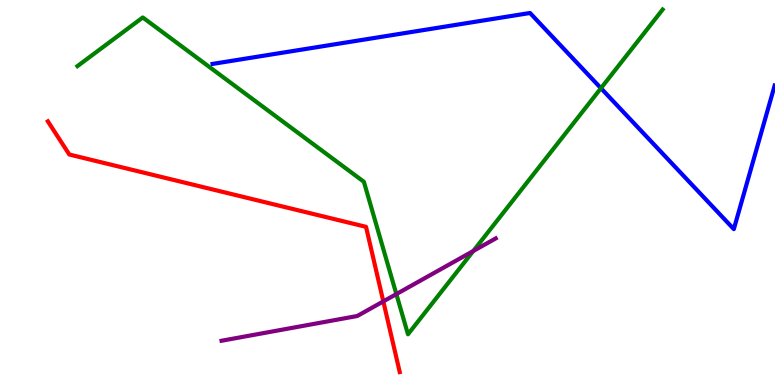[{'lines': ['blue', 'red'], 'intersections': []}, {'lines': ['green', 'red'], 'intersections': []}, {'lines': ['purple', 'red'], 'intersections': [{'x': 4.95, 'y': 2.17}]}, {'lines': ['blue', 'green'], 'intersections': [{'x': 7.75, 'y': 7.71}]}, {'lines': ['blue', 'purple'], 'intersections': []}, {'lines': ['green', 'purple'], 'intersections': [{'x': 5.11, 'y': 2.36}, {'x': 6.11, 'y': 3.48}]}]